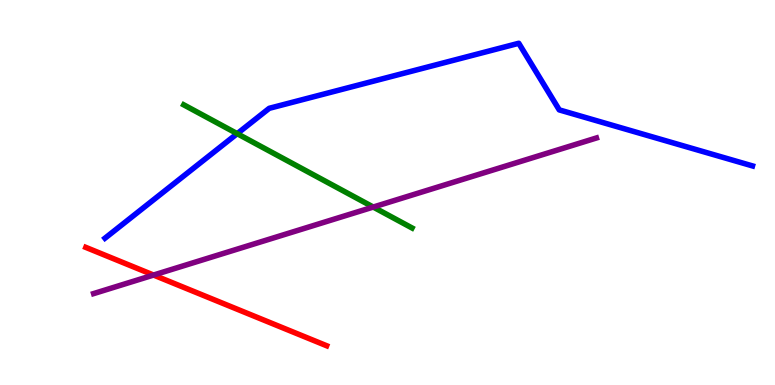[{'lines': ['blue', 'red'], 'intersections': []}, {'lines': ['green', 'red'], 'intersections': []}, {'lines': ['purple', 'red'], 'intersections': [{'x': 1.98, 'y': 2.86}]}, {'lines': ['blue', 'green'], 'intersections': [{'x': 3.06, 'y': 6.53}]}, {'lines': ['blue', 'purple'], 'intersections': []}, {'lines': ['green', 'purple'], 'intersections': [{'x': 4.82, 'y': 4.62}]}]